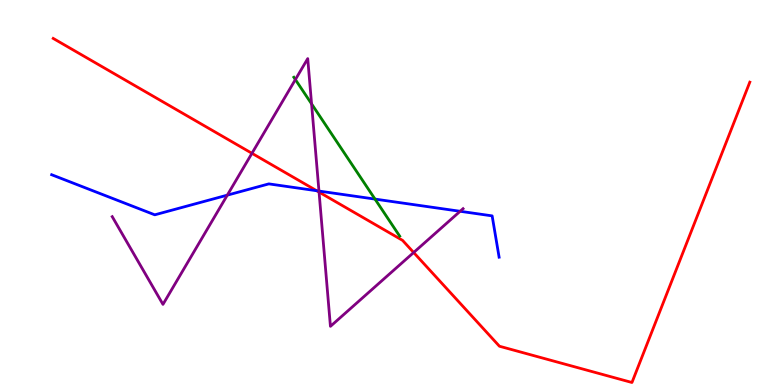[{'lines': ['blue', 'red'], 'intersections': [{'x': 4.09, 'y': 5.05}]}, {'lines': ['green', 'red'], 'intersections': []}, {'lines': ['purple', 'red'], 'intersections': [{'x': 3.25, 'y': 6.02}, {'x': 4.12, 'y': 5.01}, {'x': 5.34, 'y': 3.44}]}, {'lines': ['blue', 'green'], 'intersections': [{'x': 4.84, 'y': 4.83}]}, {'lines': ['blue', 'purple'], 'intersections': [{'x': 2.93, 'y': 4.93}, {'x': 4.12, 'y': 5.04}, {'x': 5.94, 'y': 4.51}]}, {'lines': ['green', 'purple'], 'intersections': [{'x': 3.81, 'y': 7.93}, {'x': 4.02, 'y': 7.3}]}]